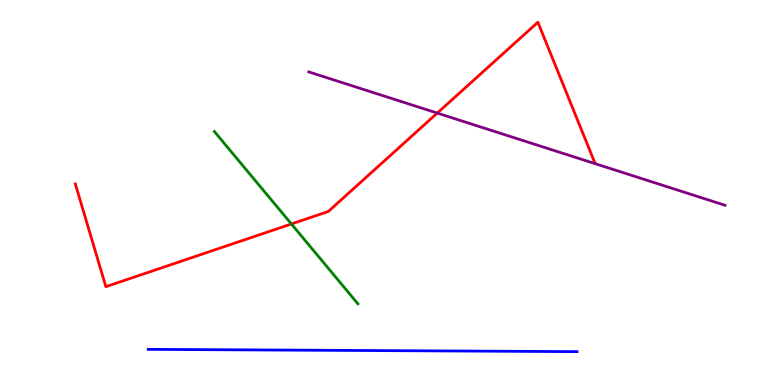[{'lines': ['blue', 'red'], 'intersections': []}, {'lines': ['green', 'red'], 'intersections': [{'x': 3.76, 'y': 4.18}]}, {'lines': ['purple', 'red'], 'intersections': [{'x': 5.64, 'y': 7.06}]}, {'lines': ['blue', 'green'], 'intersections': []}, {'lines': ['blue', 'purple'], 'intersections': []}, {'lines': ['green', 'purple'], 'intersections': []}]